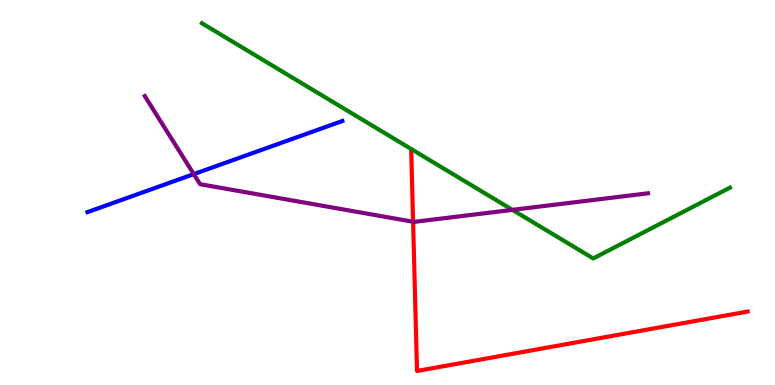[{'lines': ['blue', 'red'], 'intersections': []}, {'lines': ['green', 'red'], 'intersections': []}, {'lines': ['purple', 'red'], 'intersections': [{'x': 5.33, 'y': 4.24}]}, {'lines': ['blue', 'green'], 'intersections': []}, {'lines': ['blue', 'purple'], 'intersections': [{'x': 2.5, 'y': 5.48}]}, {'lines': ['green', 'purple'], 'intersections': [{'x': 6.61, 'y': 4.55}]}]